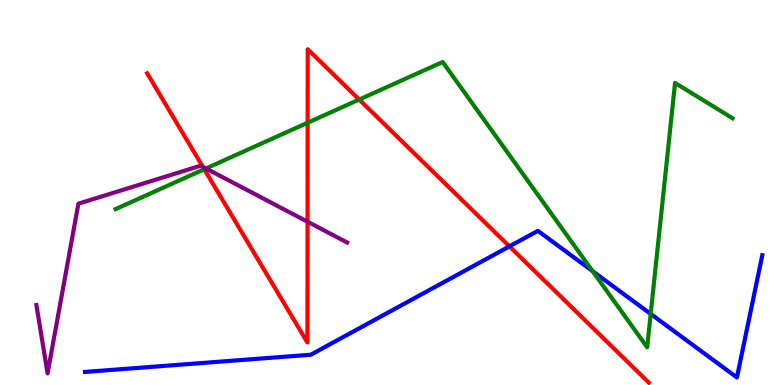[{'lines': ['blue', 'red'], 'intersections': [{'x': 6.57, 'y': 3.6}]}, {'lines': ['green', 'red'], 'intersections': [{'x': 2.64, 'y': 5.6}, {'x': 3.97, 'y': 6.81}, {'x': 4.63, 'y': 7.41}]}, {'lines': ['purple', 'red'], 'intersections': [{'x': 2.62, 'y': 5.67}, {'x': 3.97, 'y': 4.24}]}, {'lines': ['blue', 'green'], 'intersections': [{'x': 7.65, 'y': 2.96}, {'x': 8.4, 'y': 1.85}]}, {'lines': ['blue', 'purple'], 'intersections': []}, {'lines': ['green', 'purple'], 'intersections': [{'x': 2.66, 'y': 5.62}]}]